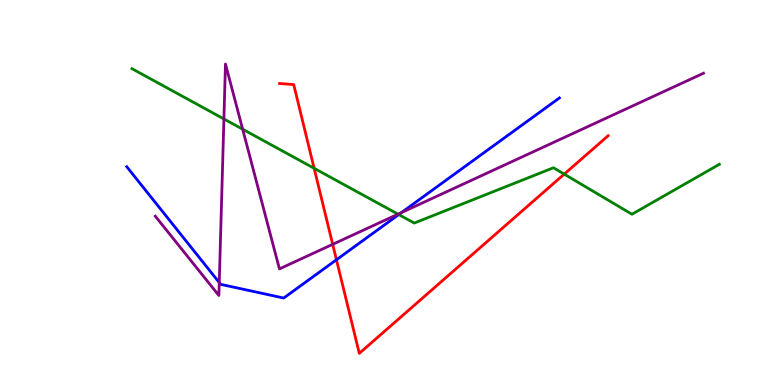[{'lines': ['blue', 'red'], 'intersections': [{'x': 4.34, 'y': 3.25}]}, {'lines': ['green', 'red'], 'intersections': [{'x': 4.05, 'y': 5.63}, {'x': 7.28, 'y': 5.48}]}, {'lines': ['purple', 'red'], 'intersections': [{'x': 4.29, 'y': 3.65}]}, {'lines': ['blue', 'green'], 'intersections': [{'x': 5.14, 'y': 4.43}]}, {'lines': ['blue', 'purple'], 'intersections': [{'x': 2.83, 'y': 2.66}, {'x': 5.18, 'y': 4.48}]}, {'lines': ['green', 'purple'], 'intersections': [{'x': 2.89, 'y': 6.91}, {'x': 3.13, 'y': 6.64}, {'x': 5.14, 'y': 4.44}]}]